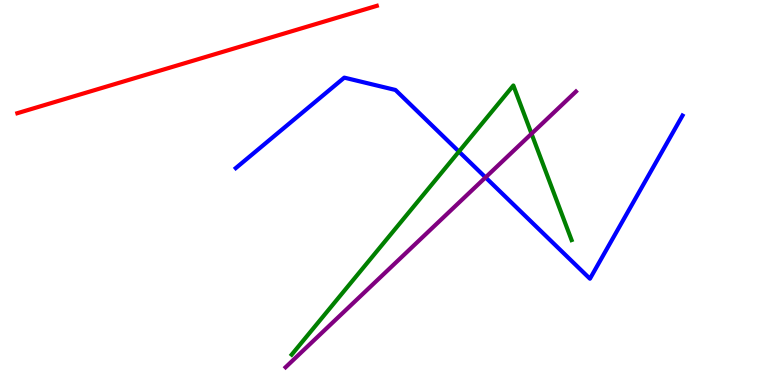[{'lines': ['blue', 'red'], 'intersections': []}, {'lines': ['green', 'red'], 'intersections': []}, {'lines': ['purple', 'red'], 'intersections': []}, {'lines': ['blue', 'green'], 'intersections': [{'x': 5.92, 'y': 6.06}]}, {'lines': ['blue', 'purple'], 'intersections': [{'x': 6.27, 'y': 5.39}]}, {'lines': ['green', 'purple'], 'intersections': [{'x': 6.86, 'y': 6.53}]}]